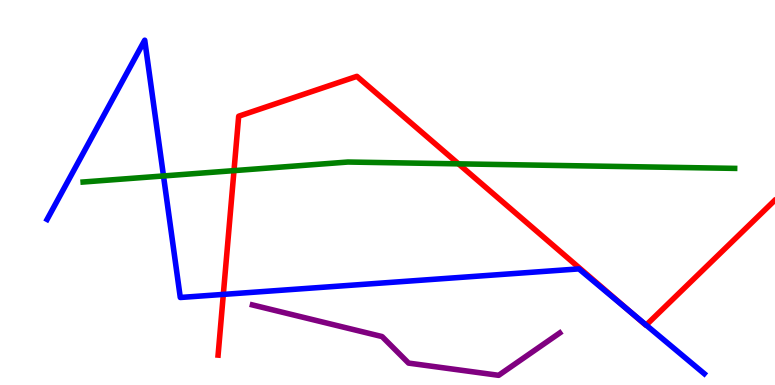[{'lines': ['blue', 'red'], 'intersections': [{'x': 2.88, 'y': 2.35}, {'x': 8.15, 'y': 1.87}, {'x': 8.34, 'y': 1.56}]}, {'lines': ['green', 'red'], 'intersections': [{'x': 3.02, 'y': 5.57}, {'x': 5.92, 'y': 5.74}]}, {'lines': ['purple', 'red'], 'intersections': []}, {'lines': ['blue', 'green'], 'intersections': [{'x': 2.11, 'y': 5.43}]}, {'lines': ['blue', 'purple'], 'intersections': []}, {'lines': ['green', 'purple'], 'intersections': []}]